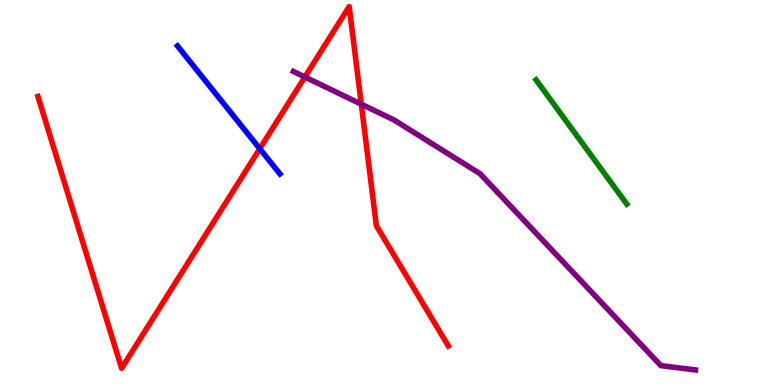[{'lines': ['blue', 'red'], 'intersections': [{'x': 3.35, 'y': 6.14}]}, {'lines': ['green', 'red'], 'intersections': []}, {'lines': ['purple', 'red'], 'intersections': [{'x': 3.93, 'y': 8.0}, {'x': 4.66, 'y': 7.29}]}, {'lines': ['blue', 'green'], 'intersections': []}, {'lines': ['blue', 'purple'], 'intersections': []}, {'lines': ['green', 'purple'], 'intersections': []}]